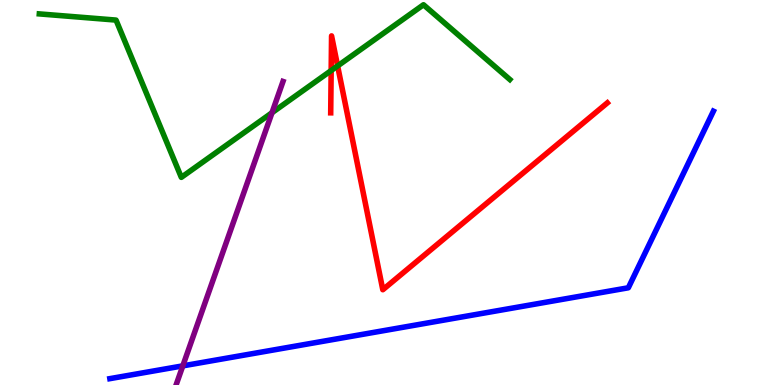[{'lines': ['blue', 'red'], 'intersections': []}, {'lines': ['green', 'red'], 'intersections': [{'x': 4.27, 'y': 8.17}, {'x': 4.36, 'y': 8.29}]}, {'lines': ['purple', 'red'], 'intersections': []}, {'lines': ['blue', 'green'], 'intersections': []}, {'lines': ['blue', 'purple'], 'intersections': [{'x': 2.36, 'y': 0.497}]}, {'lines': ['green', 'purple'], 'intersections': [{'x': 3.51, 'y': 7.07}]}]